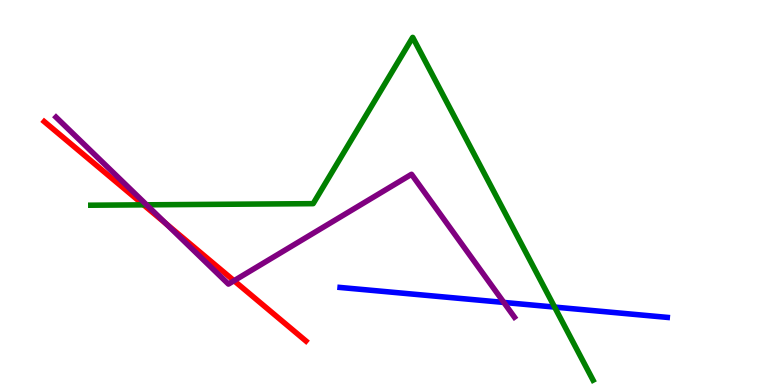[{'lines': ['blue', 'red'], 'intersections': []}, {'lines': ['green', 'red'], 'intersections': [{'x': 1.85, 'y': 4.68}]}, {'lines': ['purple', 'red'], 'intersections': [{'x': 2.15, 'y': 4.18}, {'x': 3.02, 'y': 2.71}]}, {'lines': ['blue', 'green'], 'intersections': [{'x': 7.16, 'y': 2.02}]}, {'lines': ['blue', 'purple'], 'intersections': [{'x': 6.5, 'y': 2.14}]}, {'lines': ['green', 'purple'], 'intersections': [{'x': 1.89, 'y': 4.68}]}]